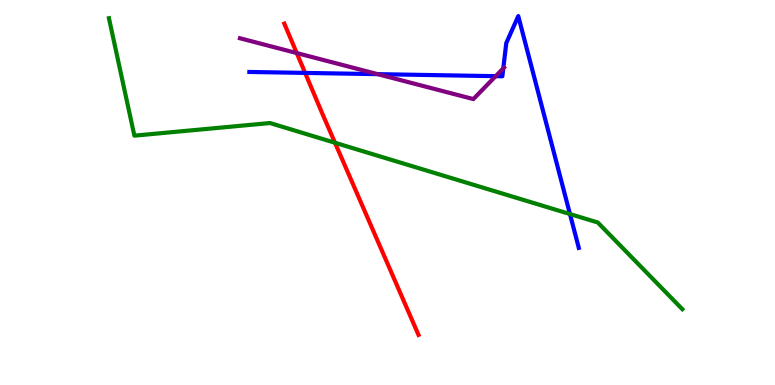[{'lines': ['blue', 'red'], 'intersections': [{'x': 3.94, 'y': 8.11}]}, {'lines': ['green', 'red'], 'intersections': [{'x': 4.32, 'y': 6.29}]}, {'lines': ['purple', 'red'], 'intersections': [{'x': 3.83, 'y': 8.62}]}, {'lines': ['blue', 'green'], 'intersections': [{'x': 7.35, 'y': 4.44}]}, {'lines': ['blue', 'purple'], 'intersections': [{'x': 4.87, 'y': 8.07}, {'x': 6.4, 'y': 8.02}, {'x': 6.49, 'y': 8.22}]}, {'lines': ['green', 'purple'], 'intersections': []}]